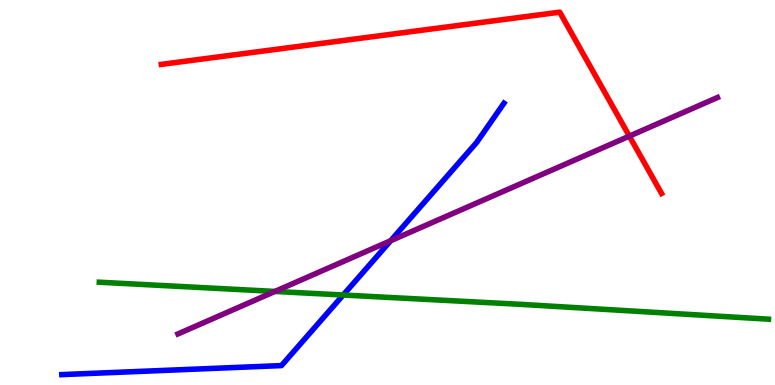[{'lines': ['blue', 'red'], 'intersections': []}, {'lines': ['green', 'red'], 'intersections': []}, {'lines': ['purple', 'red'], 'intersections': [{'x': 8.12, 'y': 6.46}]}, {'lines': ['blue', 'green'], 'intersections': [{'x': 4.43, 'y': 2.34}]}, {'lines': ['blue', 'purple'], 'intersections': [{'x': 5.04, 'y': 3.75}]}, {'lines': ['green', 'purple'], 'intersections': [{'x': 3.55, 'y': 2.43}]}]